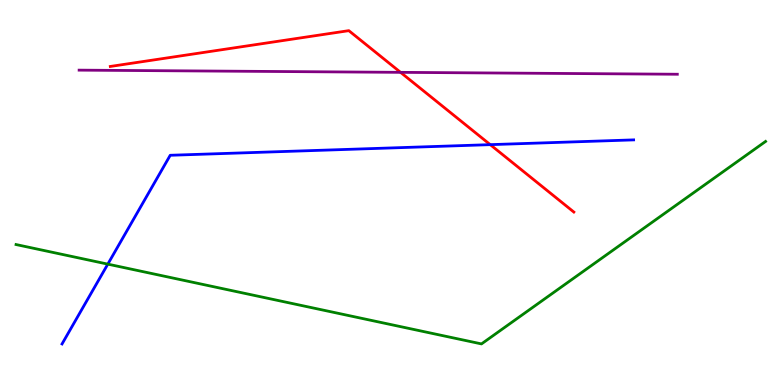[{'lines': ['blue', 'red'], 'intersections': [{'x': 6.33, 'y': 6.24}]}, {'lines': ['green', 'red'], 'intersections': []}, {'lines': ['purple', 'red'], 'intersections': [{'x': 5.17, 'y': 8.12}]}, {'lines': ['blue', 'green'], 'intersections': [{'x': 1.39, 'y': 3.14}]}, {'lines': ['blue', 'purple'], 'intersections': []}, {'lines': ['green', 'purple'], 'intersections': []}]